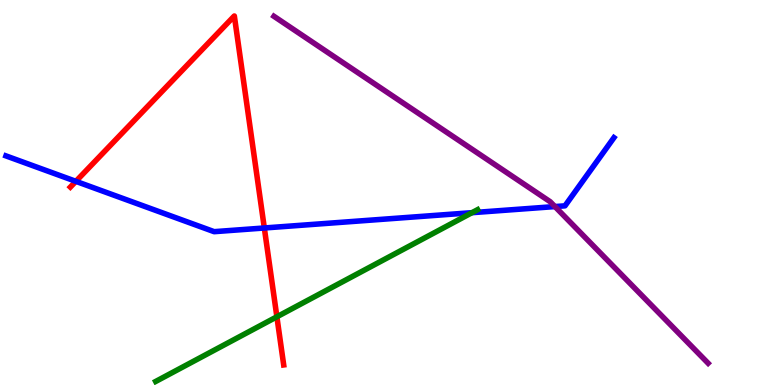[{'lines': ['blue', 'red'], 'intersections': [{'x': 0.979, 'y': 5.29}, {'x': 3.41, 'y': 4.08}]}, {'lines': ['green', 'red'], 'intersections': [{'x': 3.57, 'y': 1.77}]}, {'lines': ['purple', 'red'], 'intersections': []}, {'lines': ['blue', 'green'], 'intersections': [{'x': 6.09, 'y': 4.48}]}, {'lines': ['blue', 'purple'], 'intersections': [{'x': 7.16, 'y': 4.63}]}, {'lines': ['green', 'purple'], 'intersections': []}]